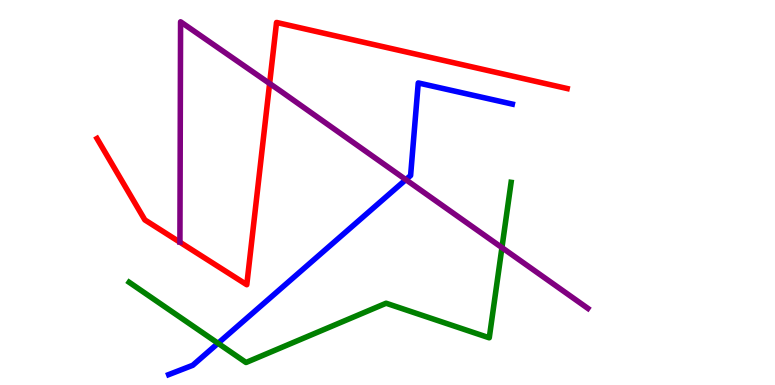[{'lines': ['blue', 'red'], 'intersections': []}, {'lines': ['green', 'red'], 'intersections': []}, {'lines': ['purple', 'red'], 'intersections': [{'x': 3.48, 'y': 7.83}]}, {'lines': ['blue', 'green'], 'intersections': [{'x': 2.81, 'y': 1.08}]}, {'lines': ['blue', 'purple'], 'intersections': [{'x': 5.24, 'y': 5.33}]}, {'lines': ['green', 'purple'], 'intersections': [{'x': 6.48, 'y': 3.57}]}]